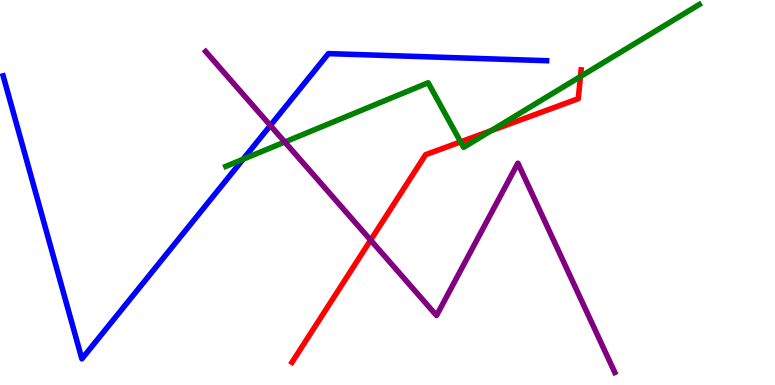[{'lines': ['blue', 'red'], 'intersections': []}, {'lines': ['green', 'red'], 'intersections': [{'x': 5.94, 'y': 6.32}, {'x': 6.34, 'y': 6.61}, {'x': 7.49, 'y': 8.01}]}, {'lines': ['purple', 'red'], 'intersections': [{'x': 4.78, 'y': 3.76}]}, {'lines': ['blue', 'green'], 'intersections': [{'x': 3.14, 'y': 5.86}]}, {'lines': ['blue', 'purple'], 'intersections': [{'x': 3.49, 'y': 6.74}]}, {'lines': ['green', 'purple'], 'intersections': [{'x': 3.67, 'y': 6.31}]}]